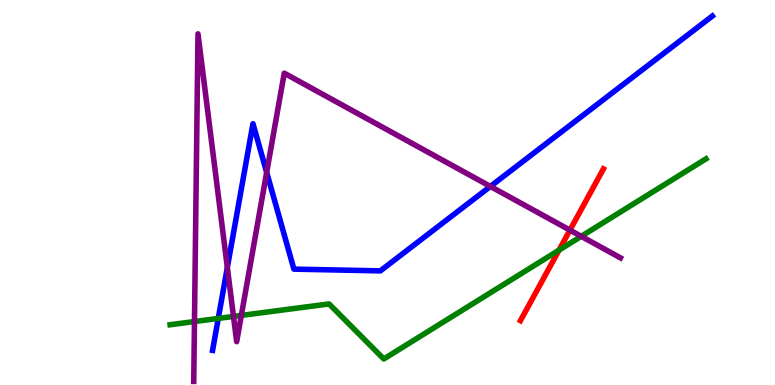[{'lines': ['blue', 'red'], 'intersections': []}, {'lines': ['green', 'red'], 'intersections': [{'x': 7.21, 'y': 3.5}]}, {'lines': ['purple', 'red'], 'intersections': [{'x': 7.35, 'y': 4.02}]}, {'lines': ['blue', 'green'], 'intersections': [{'x': 2.82, 'y': 1.73}]}, {'lines': ['blue', 'purple'], 'intersections': [{'x': 2.93, 'y': 3.05}, {'x': 3.44, 'y': 5.52}, {'x': 6.33, 'y': 5.16}]}, {'lines': ['green', 'purple'], 'intersections': [{'x': 2.51, 'y': 1.65}, {'x': 3.01, 'y': 1.78}, {'x': 3.11, 'y': 1.81}, {'x': 7.5, 'y': 3.86}]}]